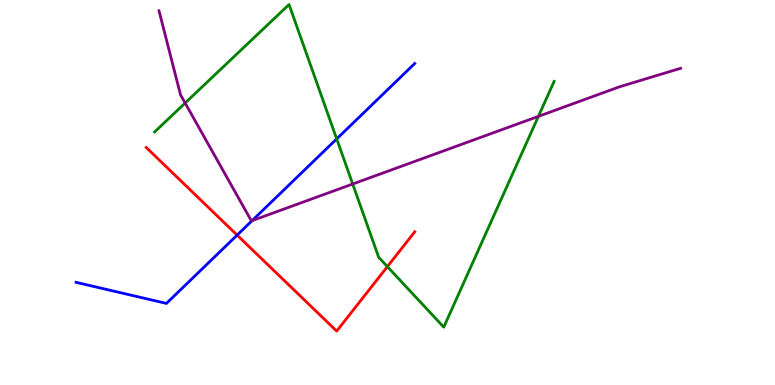[{'lines': ['blue', 'red'], 'intersections': [{'x': 3.06, 'y': 3.89}]}, {'lines': ['green', 'red'], 'intersections': [{'x': 5.0, 'y': 3.08}]}, {'lines': ['purple', 'red'], 'intersections': []}, {'lines': ['blue', 'green'], 'intersections': [{'x': 4.34, 'y': 6.39}]}, {'lines': ['blue', 'purple'], 'intersections': [{'x': 3.25, 'y': 4.27}]}, {'lines': ['green', 'purple'], 'intersections': [{'x': 2.39, 'y': 7.32}, {'x': 4.55, 'y': 5.22}, {'x': 6.95, 'y': 6.98}]}]